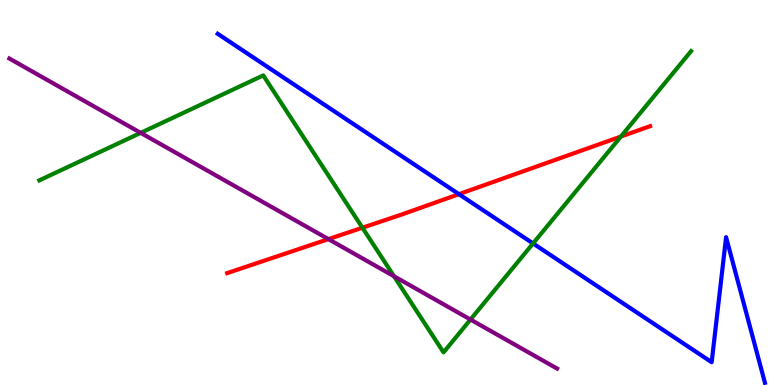[{'lines': ['blue', 'red'], 'intersections': [{'x': 5.92, 'y': 4.96}]}, {'lines': ['green', 'red'], 'intersections': [{'x': 4.68, 'y': 4.09}, {'x': 8.01, 'y': 6.45}]}, {'lines': ['purple', 'red'], 'intersections': [{'x': 4.24, 'y': 3.79}]}, {'lines': ['blue', 'green'], 'intersections': [{'x': 6.88, 'y': 3.68}]}, {'lines': ['blue', 'purple'], 'intersections': []}, {'lines': ['green', 'purple'], 'intersections': [{'x': 1.82, 'y': 6.55}, {'x': 5.08, 'y': 2.82}, {'x': 6.07, 'y': 1.7}]}]